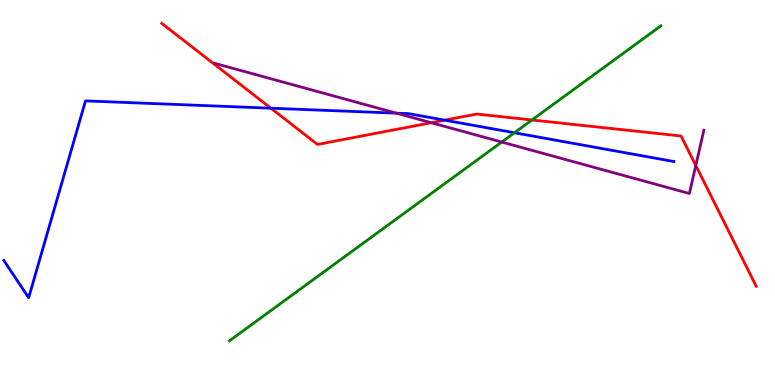[{'lines': ['blue', 'red'], 'intersections': [{'x': 3.5, 'y': 7.19}, {'x': 5.74, 'y': 6.88}]}, {'lines': ['green', 'red'], 'intersections': [{'x': 6.86, 'y': 6.88}]}, {'lines': ['purple', 'red'], 'intersections': [{'x': 5.56, 'y': 6.81}, {'x': 8.98, 'y': 5.7}]}, {'lines': ['blue', 'green'], 'intersections': [{'x': 6.64, 'y': 6.55}]}, {'lines': ['blue', 'purple'], 'intersections': [{'x': 5.11, 'y': 7.06}]}, {'lines': ['green', 'purple'], 'intersections': [{'x': 6.47, 'y': 6.31}]}]